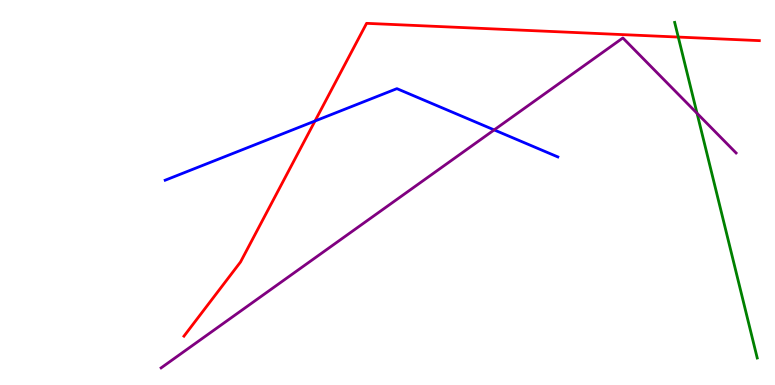[{'lines': ['blue', 'red'], 'intersections': [{'x': 4.06, 'y': 6.86}]}, {'lines': ['green', 'red'], 'intersections': [{'x': 8.75, 'y': 9.04}]}, {'lines': ['purple', 'red'], 'intersections': []}, {'lines': ['blue', 'green'], 'intersections': []}, {'lines': ['blue', 'purple'], 'intersections': [{'x': 6.38, 'y': 6.63}]}, {'lines': ['green', 'purple'], 'intersections': [{'x': 8.99, 'y': 7.06}]}]